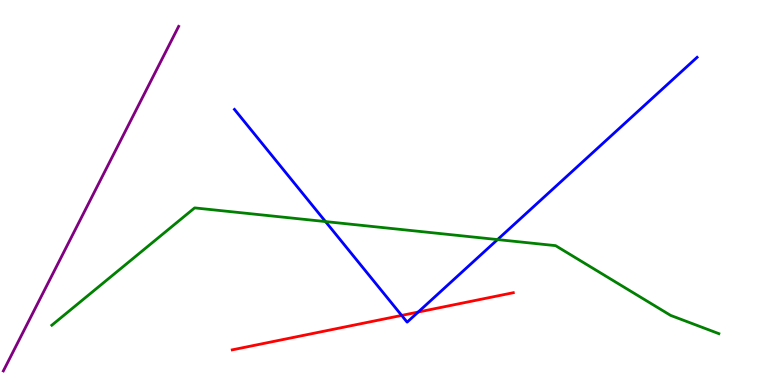[{'lines': ['blue', 'red'], 'intersections': [{'x': 5.18, 'y': 1.81}, {'x': 5.4, 'y': 1.89}]}, {'lines': ['green', 'red'], 'intersections': []}, {'lines': ['purple', 'red'], 'intersections': []}, {'lines': ['blue', 'green'], 'intersections': [{'x': 4.2, 'y': 4.24}, {'x': 6.42, 'y': 3.78}]}, {'lines': ['blue', 'purple'], 'intersections': []}, {'lines': ['green', 'purple'], 'intersections': []}]